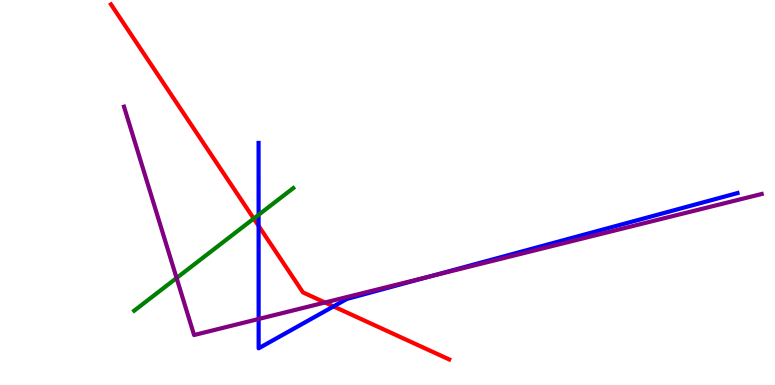[{'lines': ['blue', 'red'], 'intersections': [{'x': 3.34, 'y': 4.13}, {'x': 4.3, 'y': 2.04}]}, {'lines': ['green', 'red'], 'intersections': [{'x': 3.27, 'y': 4.32}]}, {'lines': ['purple', 'red'], 'intersections': [{'x': 4.19, 'y': 2.14}]}, {'lines': ['blue', 'green'], 'intersections': [{'x': 3.34, 'y': 4.42}]}, {'lines': ['blue', 'purple'], 'intersections': [{'x': 3.34, 'y': 1.71}, {'x': 5.54, 'y': 2.82}]}, {'lines': ['green', 'purple'], 'intersections': [{'x': 2.28, 'y': 2.78}]}]